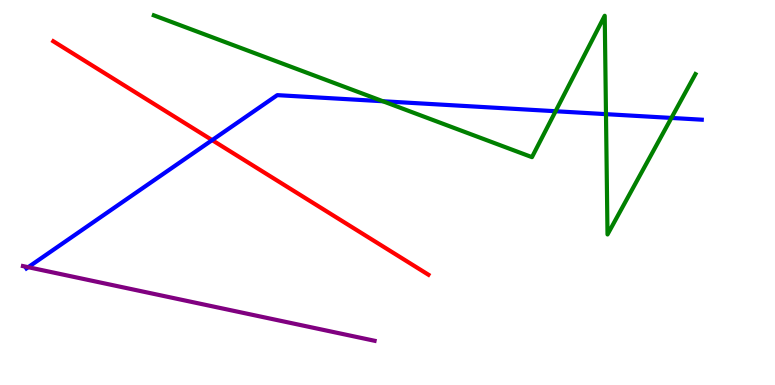[{'lines': ['blue', 'red'], 'intersections': [{'x': 2.74, 'y': 6.36}]}, {'lines': ['green', 'red'], 'intersections': []}, {'lines': ['purple', 'red'], 'intersections': []}, {'lines': ['blue', 'green'], 'intersections': [{'x': 4.94, 'y': 7.37}, {'x': 7.17, 'y': 7.11}, {'x': 7.82, 'y': 7.04}, {'x': 8.66, 'y': 6.94}]}, {'lines': ['blue', 'purple'], 'intersections': [{'x': 0.364, 'y': 3.06}]}, {'lines': ['green', 'purple'], 'intersections': []}]